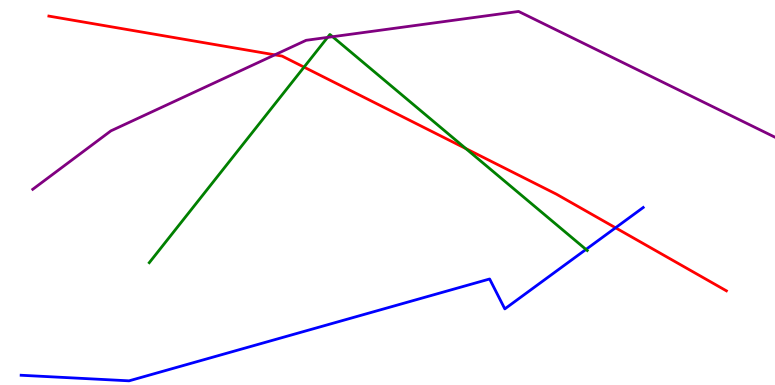[{'lines': ['blue', 'red'], 'intersections': [{'x': 7.94, 'y': 4.08}]}, {'lines': ['green', 'red'], 'intersections': [{'x': 3.92, 'y': 8.26}, {'x': 6.01, 'y': 6.14}]}, {'lines': ['purple', 'red'], 'intersections': [{'x': 3.55, 'y': 8.58}]}, {'lines': ['blue', 'green'], 'intersections': [{'x': 7.56, 'y': 3.52}]}, {'lines': ['blue', 'purple'], 'intersections': []}, {'lines': ['green', 'purple'], 'intersections': [{'x': 4.23, 'y': 9.03}, {'x': 4.29, 'y': 9.05}]}]